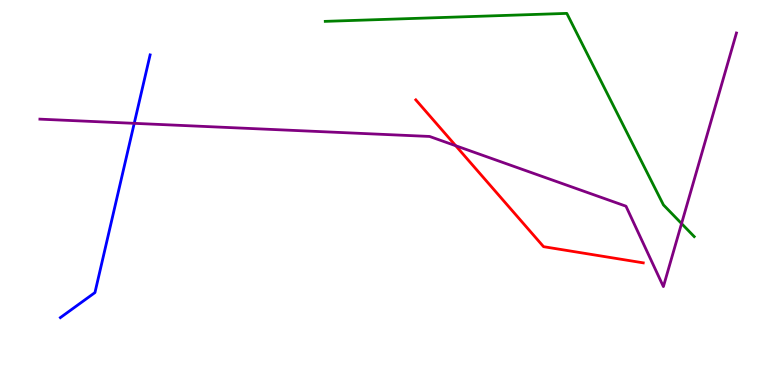[{'lines': ['blue', 'red'], 'intersections': []}, {'lines': ['green', 'red'], 'intersections': []}, {'lines': ['purple', 'red'], 'intersections': [{'x': 5.88, 'y': 6.21}]}, {'lines': ['blue', 'green'], 'intersections': []}, {'lines': ['blue', 'purple'], 'intersections': [{'x': 1.73, 'y': 6.8}]}, {'lines': ['green', 'purple'], 'intersections': [{'x': 8.79, 'y': 4.19}]}]